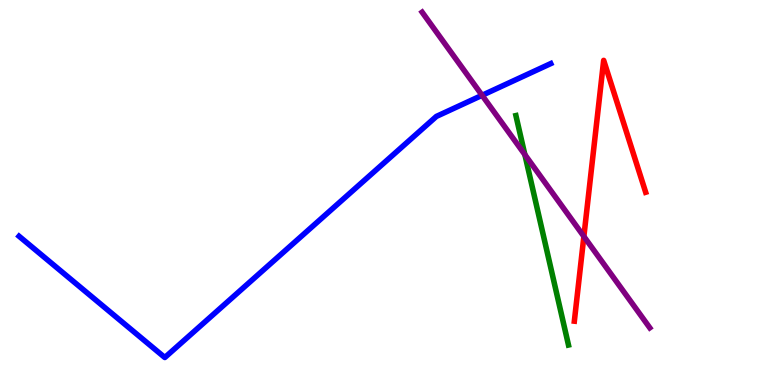[{'lines': ['blue', 'red'], 'intersections': []}, {'lines': ['green', 'red'], 'intersections': []}, {'lines': ['purple', 'red'], 'intersections': [{'x': 7.53, 'y': 3.86}]}, {'lines': ['blue', 'green'], 'intersections': []}, {'lines': ['blue', 'purple'], 'intersections': [{'x': 6.22, 'y': 7.52}]}, {'lines': ['green', 'purple'], 'intersections': [{'x': 6.77, 'y': 5.98}]}]